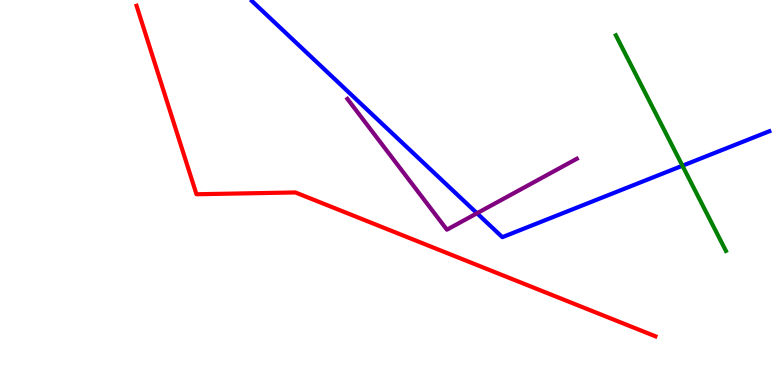[{'lines': ['blue', 'red'], 'intersections': []}, {'lines': ['green', 'red'], 'intersections': []}, {'lines': ['purple', 'red'], 'intersections': []}, {'lines': ['blue', 'green'], 'intersections': [{'x': 8.81, 'y': 5.7}]}, {'lines': ['blue', 'purple'], 'intersections': [{'x': 6.15, 'y': 4.46}]}, {'lines': ['green', 'purple'], 'intersections': []}]